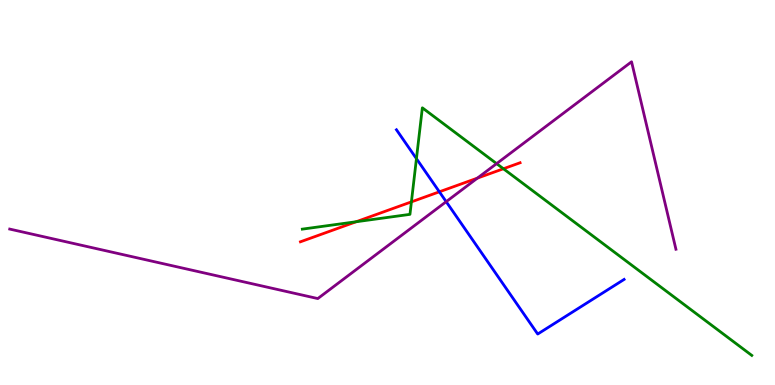[{'lines': ['blue', 'red'], 'intersections': [{'x': 5.67, 'y': 5.02}]}, {'lines': ['green', 'red'], 'intersections': [{'x': 4.6, 'y': 4.24}, {'x': 5.31, 'y': 4.76}, {'x': 6.5, 'y': 5.62}]}, {'lines': ['purple', 'red'], 'intersections': [{'x': 6.16, 'y': 5.37}]}, {'lines': ['blue', 'green'], 'intersections': [{'x': 5.37, 'y': 5.88}]}, {'lines': ['blue', 'purple'], 'intersections': [{'x': 5.76, 'y': 4.76}]}, {'lines': ['green', 'purple'], 'intersections': [{'x': 6.41, 'y': 5.75}]}]